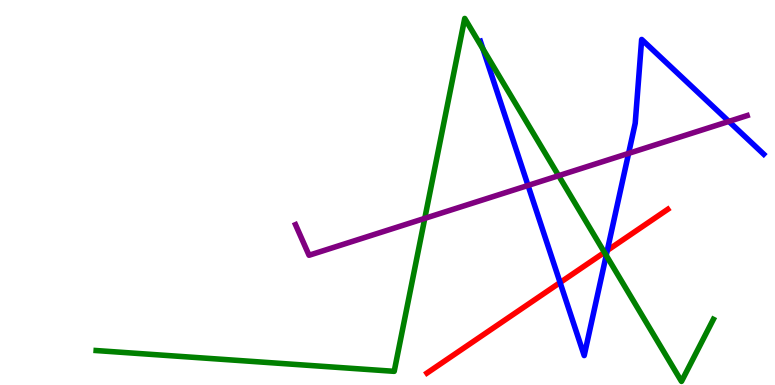[{'lines': ['blue', 'red'], 'intersections': [{'x': 7.23, 'y': 2.66}, {'x': 7.84, 'y': 3.49}]}, {'lines': ['green', 'red'], 'intersections': [{'x': 7.8, 'y': 3.44}]}, {'lines': ['purple', 'red'], 'intersections': []}, {'lines': ['blue', 'green'], 'intersections': [{'x': 6.23, 'y': 8.73}, {'x': 7.82, 'y': 3.37}]}, {'lines': ['blue', 'purple'], 'intersections': [{'x': 6.81, 'y': 5.18}, {'x': 8.11, 'y': 6.02}, {'x': 9.4, 'y': 6.85}]}, {'lines': ['green', 'purple'], 'intersections': [{'x': 5.48, 'y': 4.33}, {'x': 7.21, 'y': 5.44}]}]